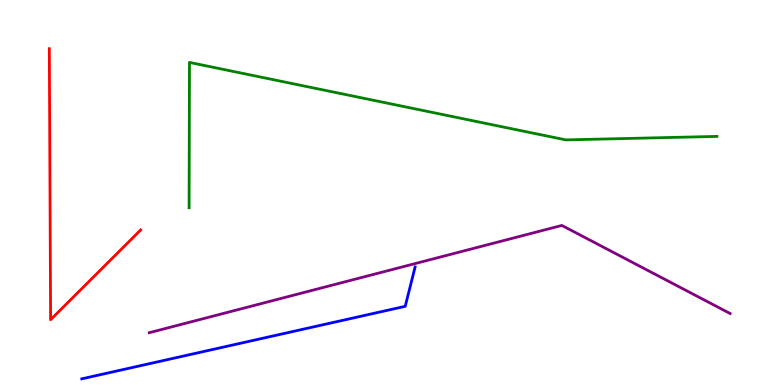[{'lines': ['blue', 'red'], 'intersections': []}, {'lines': ['green', 'red'], 'intersections': []}, {'lines': ['purple', 'red'], 'intersections': []}, {'lines': ['blue', 'green'], 'intersections': []}, {'lines': ['blue', 'purple'], 'intersections': []}, {'lines': ['green', 'purple'], 'intersections': []}]